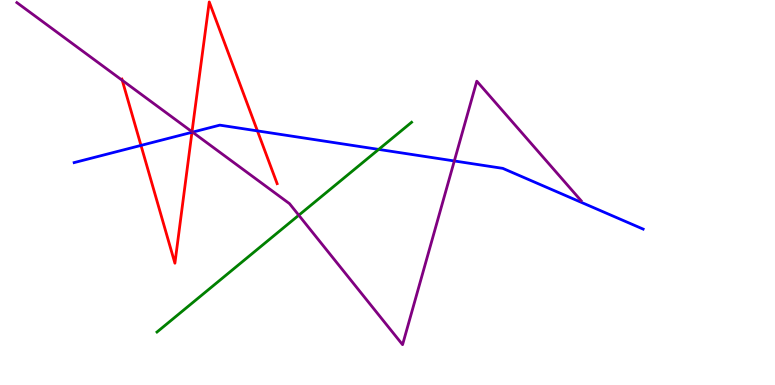[{'lines': ['blue', 'red'], 'intersections': [{'x': 1.82, 'y': 6.22}, {'x': 2.48, 'y': 6.56}, {'x': 3.32, 'y': 6.6}]}, {'lines': ['green', 'red'], 'intersections': []}, {'lines': ['purple', 'red'], 'intersections': [{'x': 1.58, 'y': 7.91}, {'x': 2.48, 'y': 6.58}]}, {'lines': ['blue', 'green'], 'intersections': [{'x': 4.89, 'y': 6.12}]}, {'lines': ['blue', 'purple'], 'intersections': [{'x': 2.48, 'y': 6.57}, {'x': 5.86, 'y': 5.82}]}, {'lines': ['green', 'purple'], 'intersections': [{'x': 3.86, 'y': 4.41}]}]